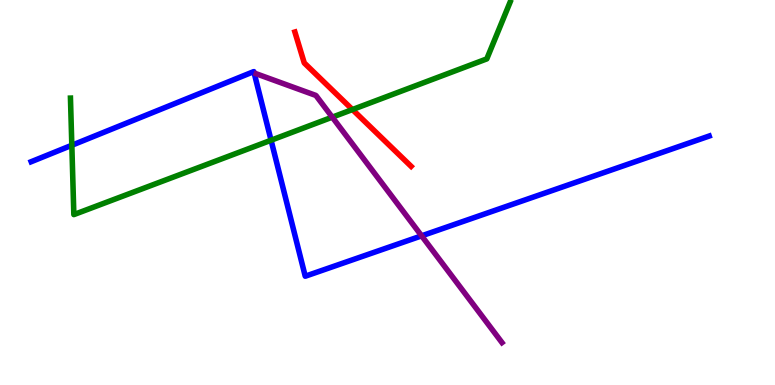[{'lines': ['blue', 'red'], 'intersections': []}, {'lines': ['green', 'red'], 'intersections': [{'x': 4.55, 'y': 7.15}]}, {'lines': ['purple', 'red'], 'intersections': []}, {'lines': ['blue', 'green'], 'intersections': [{'x': 0.927, 'y': 6.23}, {'x': 3.5, 'y': 6.36}]}, {'lines': ['blue', 'purple'], 'intersections': [{'x': 5.44, 'y': 3.87}]}, {'lines': ['green', 'purple'], 'intersections': [{'x': 4.29, 'y': 6.96}]}]